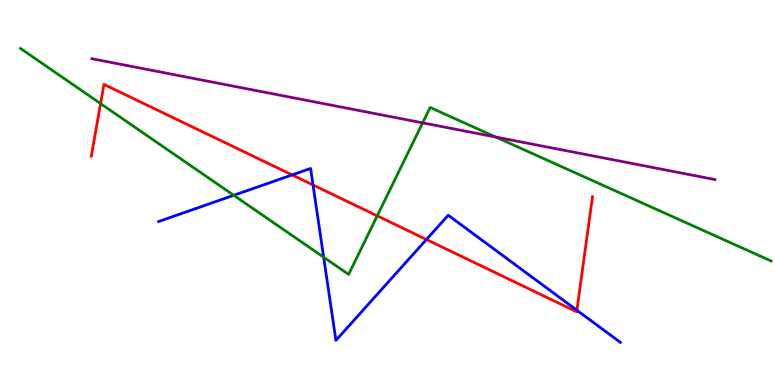[{'lines': ['blue', 'red'], 'intersections': [{'x': 3.77, 'y': 5.46}, {'x': 4.04, 'y': 5.2}, {'x': 5.5, 'y': 3.78}, {'x': 7.44, 'y': 1.94}]}, {'lines': ['green', 'red'], 'intersections': [{'x': 1.3, 'y': 7.31}, {'x': 4.87, 'y': 4.39}]}, {'lines': ['purple', 'red'], 'intersections': []}, {'lines': ['blue', 'green'], 'intersections': [{'x': 3.02, 'y': 4.93}, {'x': 4.18, 'y': 3.32}]}, {'lines': ['blue', 'purple'], 'intersections': []}, {'lines': ['green', 'purple'], 'intersections': [{'x': 5.45, 'y': 6.81}, {'x': 6.4, 'y': 6.44}]}]